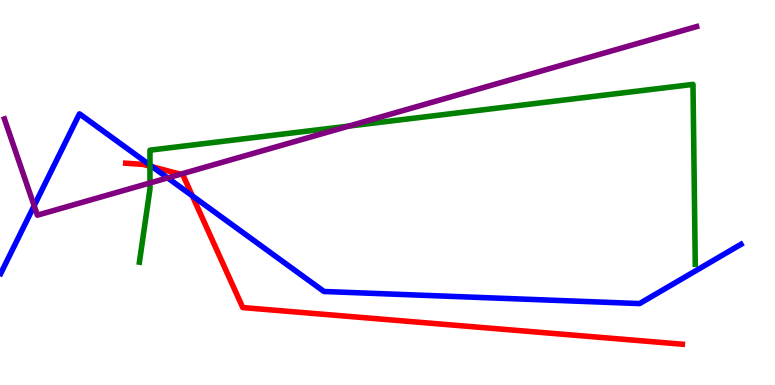[{'lines': ['blue', 'red'], 'intersections': [{'x': 1.97, 'y': 5.67}, {'x': 2.48, 'y': 4.91}]}, {'lines': ['green', 'red'], 'intersections': [{'x': 1.94, 'y': 5.68}]}, {'lines': ['purple', 'red'], 'intersections': [{'x': 2.33, 'y': 5.47}]}, {'lines': ['blue', 'green'], 'intersections': [{'x': 1.94, 'y': 5.71}]}, {'lines': ['blue', 'purple'], 'intersections': [{'x': 0.441, 'y': 4.66}, {'x': 2.16, 'y': 5.38}]}, {'lines': ['green', 'purple'], 'intersections': [{'x': 1.94, 'y': 5.25}, {'x': 4.5, 'y': 6.73}]}]